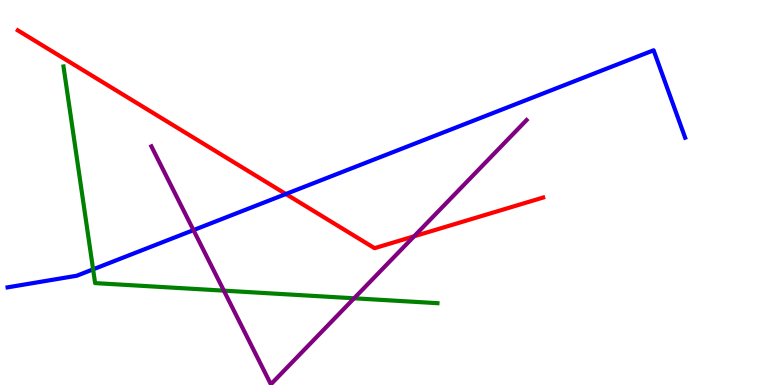[{'lines': ['blue', 'red'], 'intersections': [{'x': 3.69, 'y': 4.96}]}, {'lines': ['green', 'red'], 'intersections': []}, {'lines': ['purple', 'red'], 'intersections': [{'x': 5.34, 'y': 3.86}]}, {'lines': ['blue', 'green'], 'intersections': [{'x': 1.2, 'y': 3.0}]}, {'lines': ['blue', 'purple'], 'intersections': [{'x': 2.5, 'y': 4.02}]}, {'lines': ['green', 'purple'], 'intersections': [{'x': 2.89, 'y': 2.45}, {'x': 4.57, 'y': 2.25}]}]